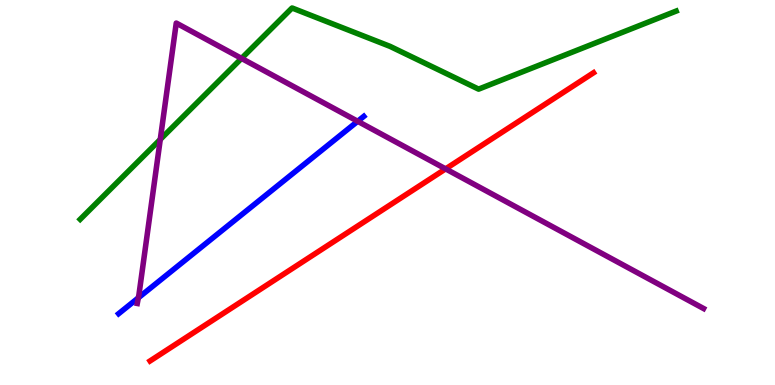[{'lines': ['blue', 'red'], 'intersections': []}, {'lines': ['green', 'red'], 'intersections': []}, {'lines': ['purple', 'red'], 'intersections': [{'x': 5.75, 'y': 5.61}]}, {'lines': ['blue', 'green'], 'intersections': []}, {'lines': ['blue', 'purple'], 'intersections': [{'x': 1.79, 'y': 2.26}, {'x': 4.62, 'y': 6.85}]}, {'lines': ['green', 'purple'], 'intersections': [{'x': 2.07, 'y': 6.38}, {'x': 3.12, 'y': 8.48}]}]